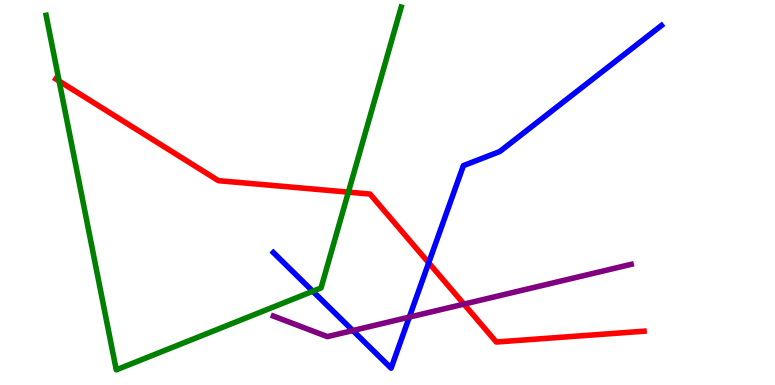[{'lines': ['blue', 'red'], 'intersections': [{'x': 5.53, 'y': 3.17}]}, {'lines': ['green', 'red'], 'intersections': [{'x': 0.763, 'y': 7.89}, {'x': 4.5, 'y': 5.01}]}, {'lines': ['purple', 'red'], 'intersections': [{'x': 5.99, 'y': 2.1}]}, {'lines': ['blue', 'green'], 'intersections': [{'x': 4.04, 'y': 2.44}]}, {'lines': ['blue', 'purple'], 'intersections': [{'x': 4.55, 'y': 1.41}, {'x': 5.28, 'y': 1.76}]}, {'lines': ['green', 'purple'], 'intersections': []}]